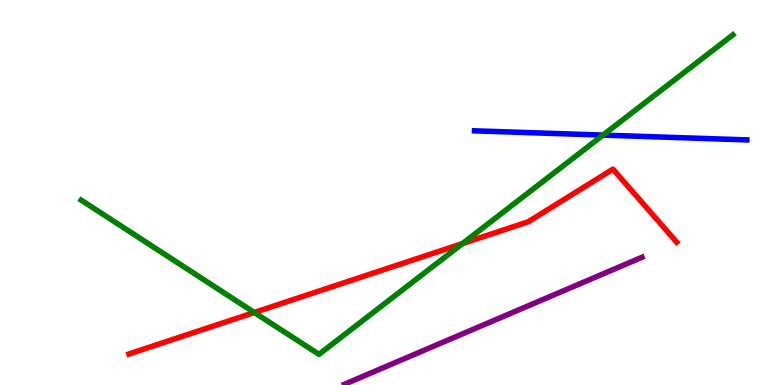[{'lines': ['blue', 'red'], 'intersections': []}, {'lines': ['green', 'red'], 'intersections': [{'x': 3.28, 'y': 1.88}, {'x': 5.97, 'y': 3.67}]}, {'lines': ['purple', 'red'], 'intersections': []}, {'lines': ['blue', 'green'], 'intersections': [{'x': 7.78, 'y': 6.49}]}, {'lines': ['blue', 'purple'], 'intersections': []}, {'lines': ['green', 'purple'], 'intersections': []}]